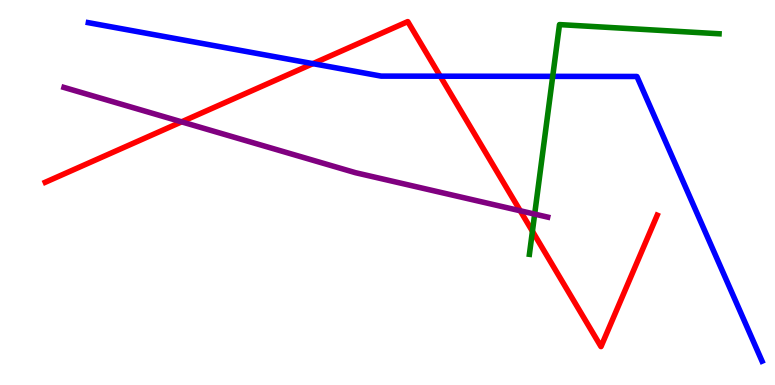[{'lines': ['blue', 'red'], 'intersections': [{'x': 4.04, 'y': 8.35}, {'x': 5.68, 'y': 8.02}]}, {'lines': ['green', 'red'], 'intersections': [{'x': 6.87, 'y': 3.99}]}, {'lines': ['purple', 'red'], 'intersections': [{'x': 2.34, 'y': 6.84}, {'x': 6.71, 'y': 4.53}]}, {'lines': ['blue', 'green'], 'intersections': [{'x': 7.13, 'y': 8.02}]}, {'lines': ['blue', 'purple'], 'intersections': []}, {'lines': ['green', 'purple'], 'intersections': [{'x': 6.9, 'y': 4.44}]}]